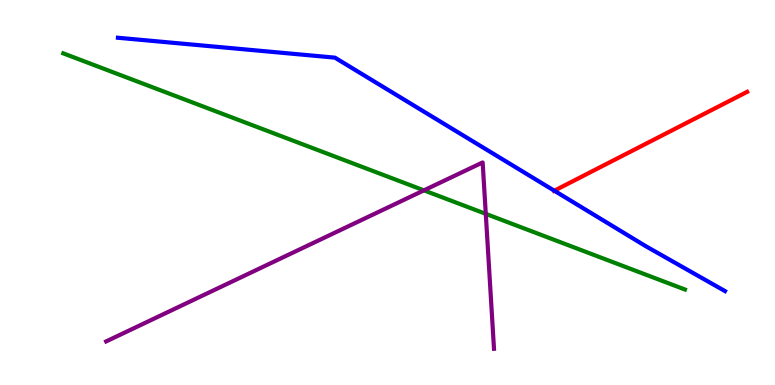[{'lines': ['blue', 'red'], 'intersections': [{'x': 7.15, 'y': 5.05}]}, {'lines': ['green', 'red'], 'intersections': []}, {'lines': ['purple', 'red'], 'intersections': []}, {'lines': ['blue', 'green'], 'intersections': []}, {'lines': ['blue', 'purple'], 'intersections': []}, {'lines': ['green', 'purple'], 'intersections': [{'x': 5.47, 'y': 5.06}, {'x': 6.27, 'y': 4.45}]}]